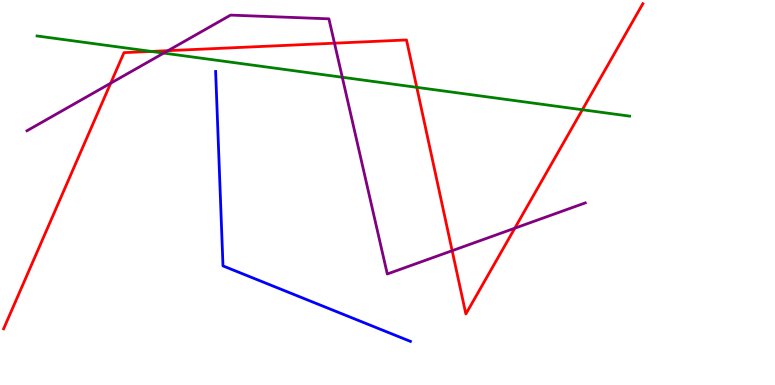[{'lines': ['blue', 'red'], 'intersections': []}, {'lines': ['green', 'red'], 'intersections': [{'x': 1.95, 'y': 8.66}, {'x': 5.38, 'y': 7.73}, {'x': 7.51, 'y': 7.15}]}, {'lines': ['purple', 'red'], 'intersections': [{'x': 1.43, 'y': 7.84}, {'x': 2.17, 'y': 8.68}, {'x': 4.32, 'y': 8.88}, {'x': 5.83, 'y': 3.49}, {'x': 6.64, 'y': 4.07}]}, {'lines': ['blue', 'green'], 'intersections': []}, {'lines': ['blue', 'purple'], 'intersections': []}, {'lines': ['green', 'purple'], 'intersections': [{'x': 2.11, 'y': 8.62}, {'x': 4.42, 'y': 7.99}]}]